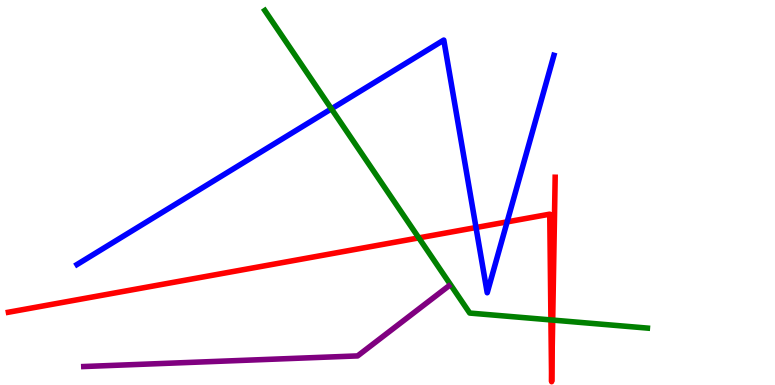[{'lines': ['blue', 'red'], 'intersections': [{'x': 6.14, 'y': 4.09}, {'x': 6.54, 'y': 4.24}]}, {'lines': ['green', 'red'], 'intersections': [{'x': 5.4, 'y': 3.82}, {'x': 7.11, 'y': 1.69}, {'x': 7.13, 'y': 1.69}]}, {'lines': ['purple', 'red'], 'intersections': []}, {'lines': ['blue', 'green'], 'intersections': [{'x': 4.28, 'y': 7.17}]}, {'lines': ['blue', 'purple'], 'intersections': []}, {'lines': ['green', 'purple'], 'intersections': []}]